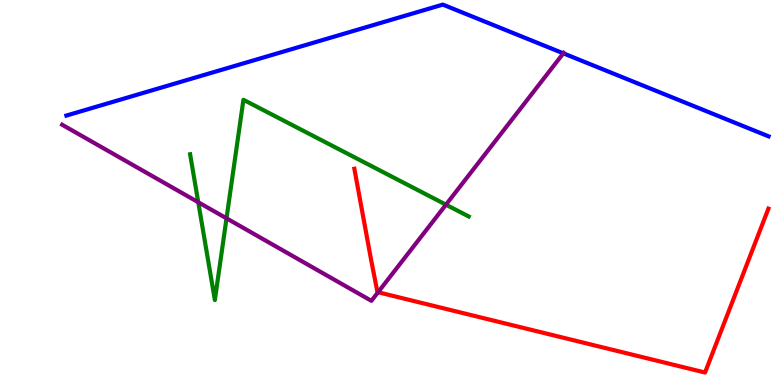[{'lines': ['blue', 'red'], 'intersections': []}, {'lines': ['green', 'red'], 'intersections': []}, {'lines': ['purple', 'red'], 'intersections': [{'x': 4.88, 'y': 2.41}]}, {'lines': ['blue', 'green'], 'intersections': []}, {'lines': ['blue', 'purple'], 'intersections': [{'x': 7.27, 'y': 8.61}]}, {'lines': ['green', 'purple'], 'intersections': [{'x': 2.56, 'y': 4.75}, {'x': 2.92, 'y': 4.33}, {'x': 5.75, 'y': 4.68}]}]